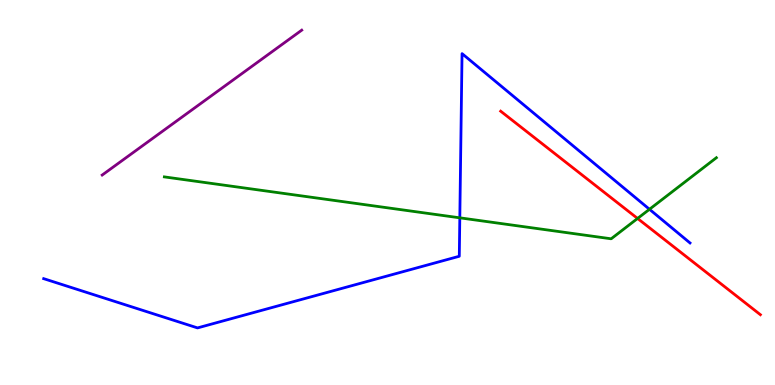[{'lines': ['blue', 'red'], 'intersections': []}, {'lines': ['green', 'red'], 'intersections': [{'x': 8.23, 'y': 4.33}]}, {'lines': ['purple', 'red'], 'intersections': []}, {'lines': ['blue', 'green'], 'intersections': [{'x': 5.93, 'y': 4.34}, {'x': 8.38, 'y': 4.56}]}, {'lines': ['blue', 'purple'], 'intersections': []}, {'lines': ['green', 'purple'], 'intersections': []}]